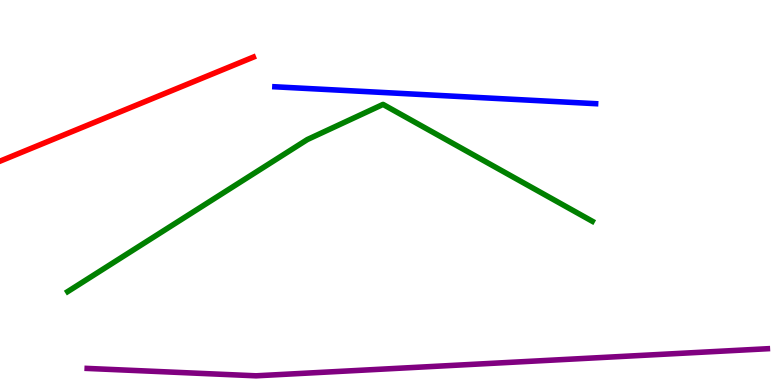[{'lines': ['blue', 'red'], 'intersections': []}, {'lines': ['green', 'red'], 'intersections': []}, {'lines': ['purple', 'red'], 'intersections': []}, {'lines': ['blue', 'green'], 'intersections': []}, {'lines': ['blue', 'purple'], 'intersections': []}, {'lines': ['green', 'purple'], 'intersections': []}]